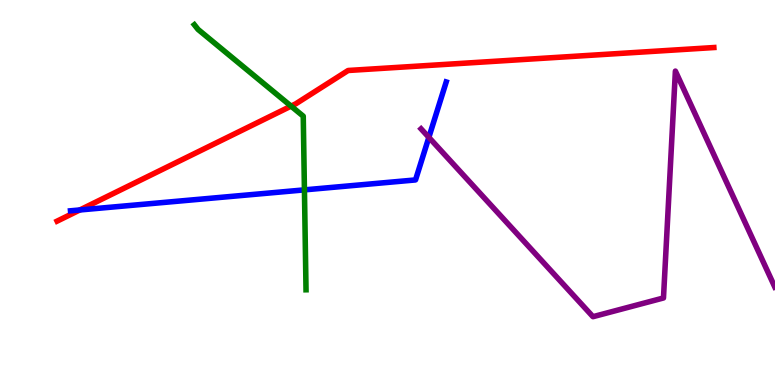[{'lines': ['blue', 'red'], 'intersections': [{'x': 1.03, 'y': 4.55}]}, {'lines': ['green', 'red'], 'intersections': [{'x': 3.76, 'y': 7.24}]}, {'lines': ['purple', 'red'], 'intersections': []}, {'lines': ['blue', 'green'], 'intersections': [{'x': 3.93, 'y': 5.07}]}, {'lines': ['blue', 'purple'], 'intersections': [{'x': 5.53, 'y': 6.43}]}, {'lines': ['green', 'purple'], 'intersections': []}]